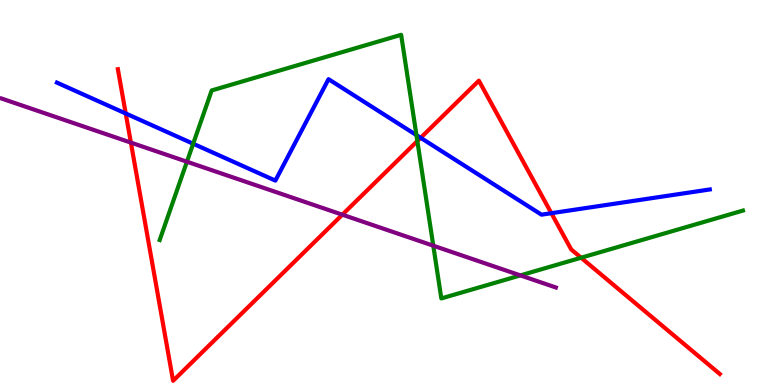[{'lines': ['blue', 'red'], 'intersections': [{'x': 1.62, 'y': 7.05}, {'x': 5.43, 'y': 6.42}, {'x': 7.11, 'y': 4.46}]}, {'lines': ['green', 'red'], 'intersections': [{'x': 5.39, 'y': 6.34}, {'x': 7.5, 'y': 3.31}]}, {'lines': ['purple', 'red'], 'intersections': [{'x': 1.69, 'y': 6.3}, {'x': 4.42, 'y': 4.42}]}, {'lines': ['blue', 'green'], 'intersections': [{'x': 2.49, 'y': 6.27}, {'x': 5.37, 'y': 6.49}]}, {'lines': ['blue', 'purple'], 'intersections': []}, {'lines': ['green', 'purple'], 'intersections': [{'x': 2.41, 'y': 5.8}, {'x': 5.59, 'y': 3.62}, {'x': 6.71, 'y': 2.85}]}]